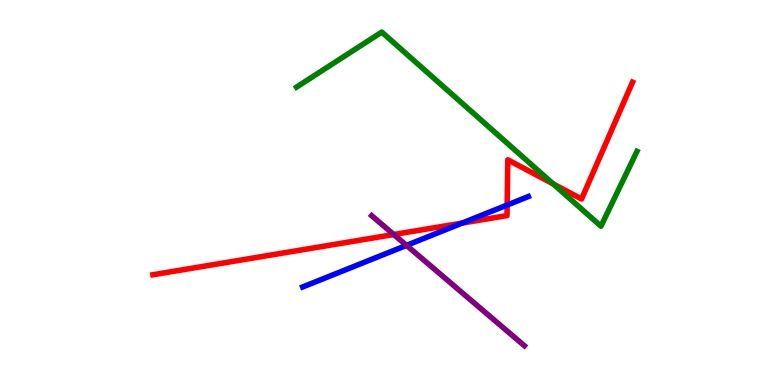[{'lines': ['blue', 'red'], 'intersections': [{'x': 5.96, 'y': 4.21}, {'x': 6.54, 'y': 4.67}]}, {'lines': ['green', 'red'], 'intersections': [{'x': 7.14, 'y': 5.22}]}, {'lines': ['purple', 'red'], 'intersections': [{'x': 5.08, 'y': 3.91}]}, {'lines': ['blue', 'green'], 'intersections': []}, {'lines': ['blue', 'purple'], 'intersections': [{'x': 5.25, 'y': 3.63}]}, {'lines': ['green', 'purple'], 'intersections': []}]